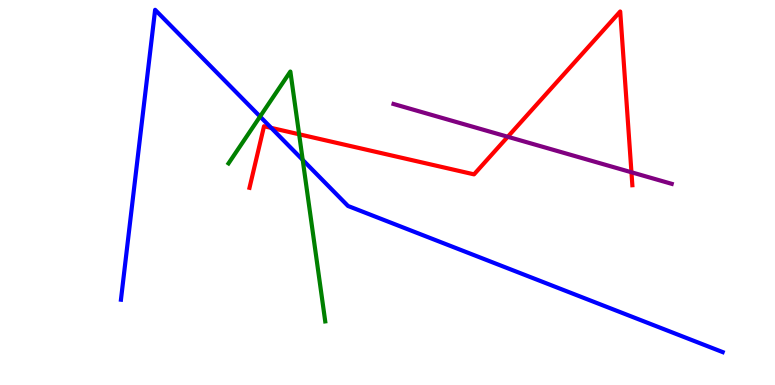[{'lines': ['blue', 'red'], 'intersections': [{'x': 3.5, 'y': 6.68}]}, {'lines': ['green', 'red'], 'intersections': [{'x': 3.86, 'y': 6.51}]}, {'lines': ['purple', 'red'], 'intersections': [{'x': 6.55, 'y': 6.45}, {'x': 8.15, 'y': 5.53}]}, {'lines': ['blue', 'green'], 'intersections': [{'x': 3.36, 'y': 6.97}, {'x': 3.91, 'y': 5.85}]}, {'lines': ['blue', 'purple'], 'intersections': []}, {'lines': ['green', 'purple'], 'intersections': []}]